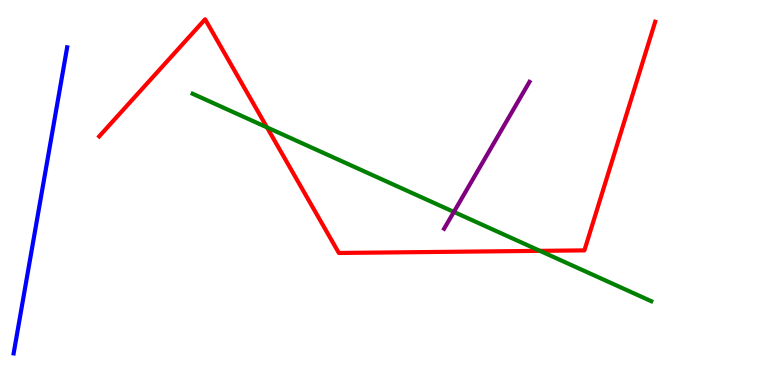[{'lines': ['blue', 'red'], 'intersections': []}, {'lines': ['green', 'red'], 'intersections': [{'x': 3.45, 'y': 6.69}, {'x': 6.97, 'y': 3.48}]}, {'lines': ['purple', 'red'], 'intersections': []}, {'lines': ['blue', 'green'], 'intersections': []}, {'lines': ['blue', 'purple'], 'intersections': []}, {'lines': ['green', 'purple'], 'intersections': [{'x': 5.86, 'y': 4.5}]}]